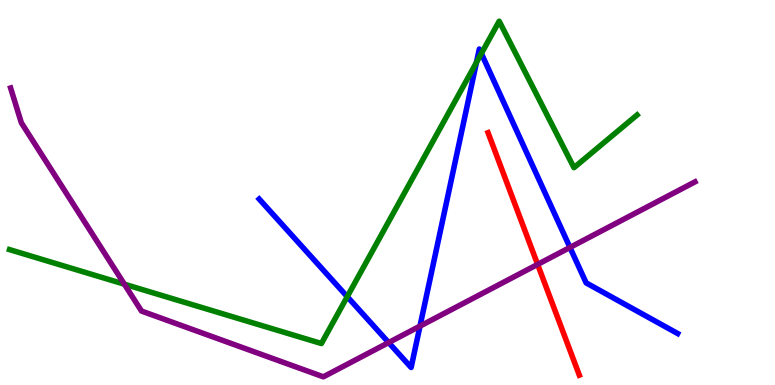[{'lines': ['blue', 'red'], 'intersections': []}, {'lines': ['green', 'red'], 'intersections': []}, {'lines': ['purple', 'red'], 'intersections': [{'x': 6.94, 'y': 3.13}]}, {'lines': ['blue', 'green'], 'intersections': [{'x': 4.48, 'y': 2.29}, {'x': 6.15, 'y': 8.38}, {'x': 6.21, 'y': 8.61}]}, {'lines': ['blue', 'purple'], 'intersections': [{'x': 5.01, 'y': 1.1}, {'x': 5.42, 'y': 1.53}, {'x': 7.35, 'y': 3.57}]}, {'lines': ['green', 'purple'], 'intersections': [{'x': 1.6, 'y': 2.62}]}]